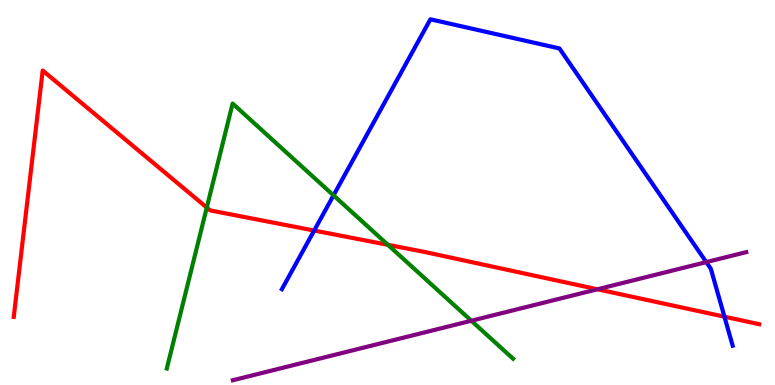[{'lines': ['blue', 'red'], 'intersections': [{'x': 4.05, 'y': 4.01}, {'x': 9.35, 'y': 1.77}]}, {'lines': ['green', 'red'], 'intersections': [{'x': 2.67, 'y': 4.61}, {'x': 5.01, 'y': 3.64}]}, {'lines': ['purple', 'red'], 'intersections': [{'x': 7.71, 'y': 2.49}]}, {'lines': ['blue', 'green'], 'intersections': [{'x': 4.3, 'y': 4.93}]}, {'lines': ['blue', 'purple'], 'intersections': [{'x': 9.11, 'y': 3.19}]}, {'lines': ['green', 'purple'], 'intersections': [{'x': 6.08, 'y': 1.67}]}]